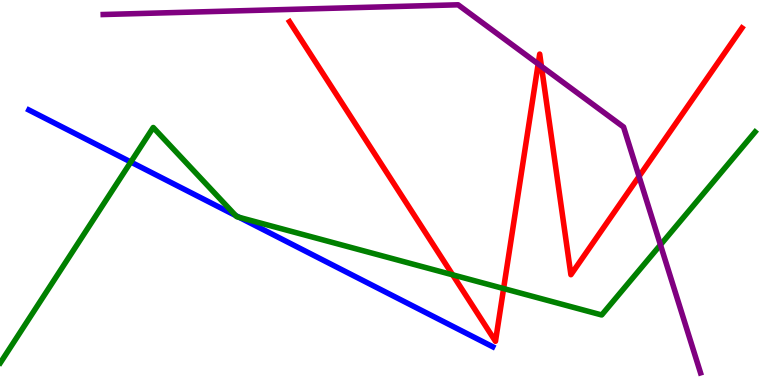[{'lines': ['blue', 'red'], 'intersections': []}, {'lines': ['green', 'red'], 'intersections': [{'x': 5.84, 'y': 2.86}, {'x': 6.5, 'y': 2.51}]}, {'lines': ['purple', 'red'], 'intersections': [{'x': 6.94, 'y': 8.34}, {'x': 6.99, 'y': 8.28}, {'x': 8.25, 'y': 5.42}]}, {'lines': ['blue', 'green'], 'intersections': [{'x': 1.69, 'y': 5.79}, {'x': 3.04, 'y': 4.4}, {'x': 3.09, 'y': 4.35}]}, {'lines': ['blue', 'purple'], 'intersections': []}, {'lines': ['green', 'purple'], 'intersections': [{'x': 8.52, 'y': 3.64}]}]